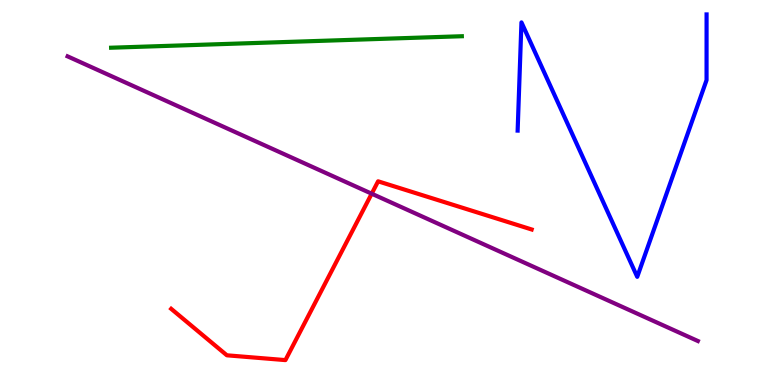[{'lines': ['blue', 'red'], 'intersections': []}, {'lines': ['green', 'red'], 'intersections': []}, {'lines': ['purple', 'red'], 'intersections': [{'x': 4.8, 'y': 4.97}]}, {'lines': ['blue', 'green'], 'intersections': []}, {'lines': ['blue', 'purple'], 'intersections': []}, {'lines': ['green', 'purple'], 'intersections': []}]